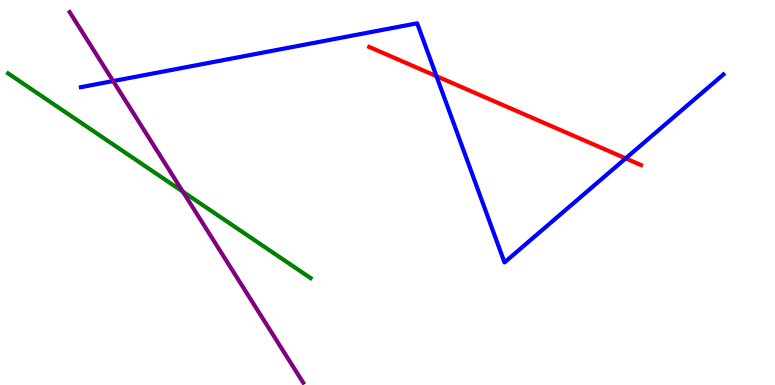[{'lines': ['blue', 'red'], 'intersections': [{'x': 5.63, 'y': 8.02}, {'x': 8.07, 'y': 5.89}]}, {'lines': ['green', 'red'], 'intersections': []}, {'lines': ['purple', 'red'], 'intersections': []}, {'lines': ['blue', 'green'], 'intersections': []}, {'lines': ['blue', 'purple'], 'intersections': [{'x': 1.46, 'y': 7.89}]}, {'lines': ['green', 'purple'], 'intersections': [{'x': 2.36, 'y': 5.02}]}]